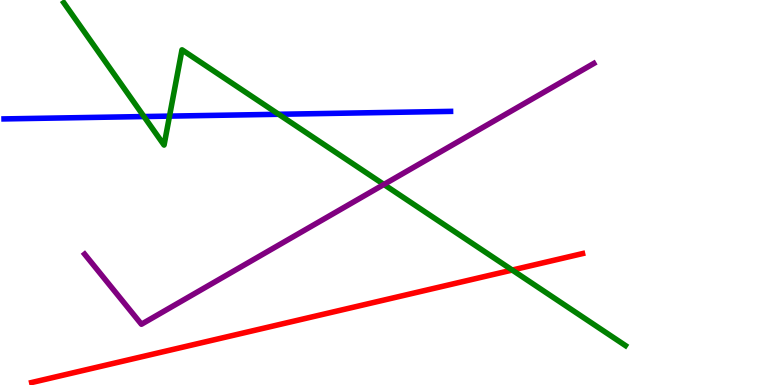[{'lines': ['blue', 'red'], 'intersections': []}, {'lines': ['green', 'red'], 'intersections': [{'x': 6.61, 'y': 2.99}]}, {'lines': ['purple', 'red'], 'intersections': []}, {'lines': ['blue', 'green'], 'intersections': [{'x': 1.86, 'y': 6.97}, {'x': 2.19, 'y': 6.98}, {'x': 3.6, 'y': 7.03}]}, {'lines': ['blue', 'purple'], 'intersections': []}, {'lines': ['green', 'purple'], 'intersections': [{'x': 4.95, 'y': 5.21}]}]